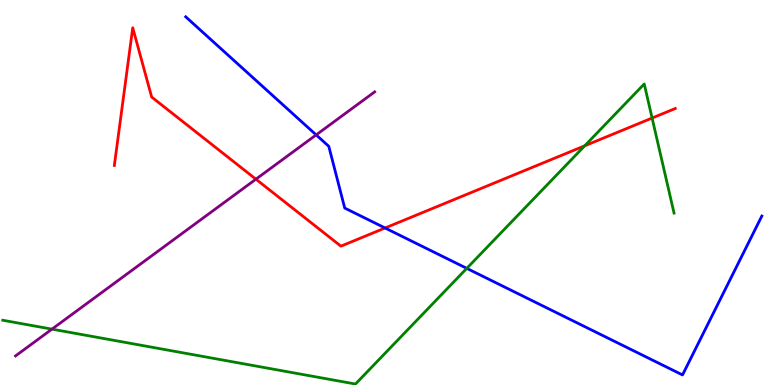[{'lines': ['blue', 'red'], 'intersections': [{'x': 4.97, 'y': 4.08}]}, {'lines': ['green', 'red'], 'intersections': [{'x': 7.55, 'y': 6.21}, {'x': 8.41, 'y': 6.93}]}, {'lines': ['purple', 'red'], 'intersections': [{'x': 3.3, 'y': 5.35}]}, {'lines': ['blue', 'green'], 'intersections': [{'x': 6.02, 'y': 3.03}]}, {'lines': ['blue', 'purple'], 'intersections': [{'x': 4.08, 'y': 6.5}]}, {'lines': ['green', 'purple'], 'intersections': [{'x': 0.67, 'y': 1.45}]}]